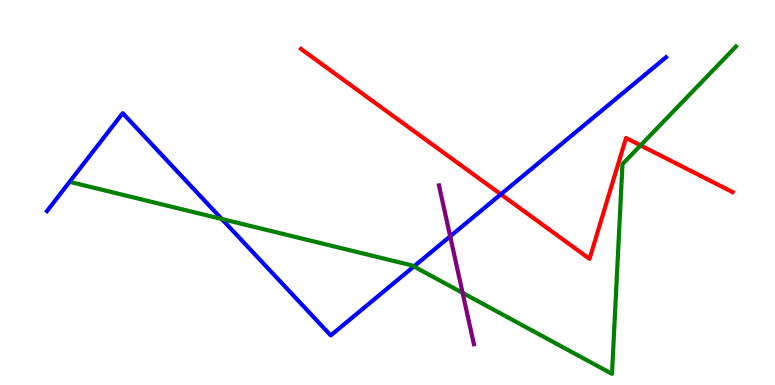[{'lines': ['blue', 'red'], 'intersections': [{'x': 6.46, 'y': 4.95}]}, {'lines': ['green', 'red'], 'intersections': [{'x': 8.27, 'y': 6.22}]}, {'lines': ['purple', 'red'], 'intersections': []}, {'lines': ['blue', 'green'], 'intersections': [{'x': 2.86, 'y': 4.31}, {'x': 5.34, 'y': 3.08}]}, {'lines': ['blue', 'purple'], 'intersections': [{'x': 5.81, 'y': 3.86}]}, {'lines': ['green', 'purple'], 'intersections': [{'x': 5.97, 'y': 2.39}]}]